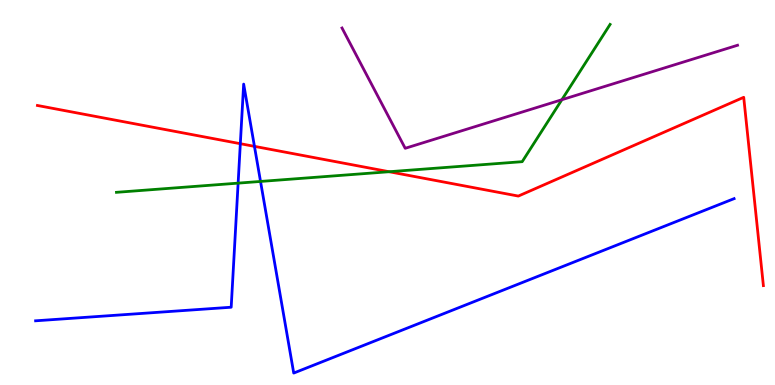[{'lines': ['blue', 'red'], 'intersections': [{'x': 3.1, 'y': 6.27}, {'x': 3.28, 'y': 6.2}]}, {'lines': ['green', 'red'], 'intersections': [{'x': 5.02, 'y': 5.54}]}, {'lines': ['purple', 'red'], 'intersections': []}, {'lines': ['blue', 'green'], 'intersections': [{'x': 3.07, 'y': 5.24}, {'x': 3.36, 'y': 5.29}]}, {'lines': ['blue', 'purple'], 'intersections': []}, {'lines': ['green', 'purple'], 'intersections': [{'x': 7.25, 'y': 7.41}]}]